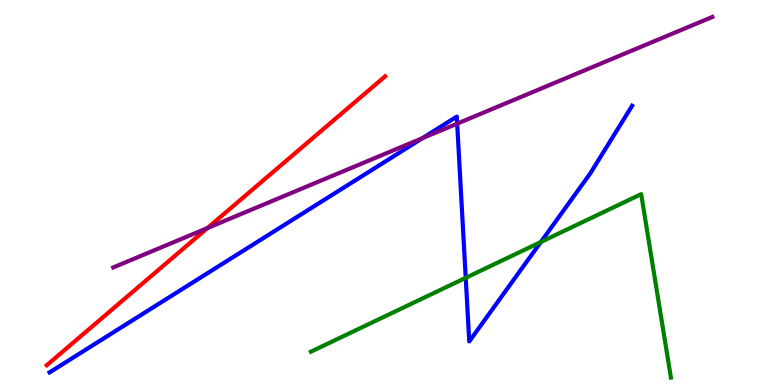[{'lines': ['blue', 'red'], 'intersections': []}, {'lines': ['green', 'red'], 'intersections': []}, {'lines': ['purple', 'red'], 'intersections': [{'x': 2.68, 'y': 4.08}]}, {'lines': ['blue', 'green'], 'intersections': [{'x': 6.01, 'y': 2.78}, {'x': 6.98, 'y': 3.71}]}, {'lines': ['blue', 'purple'], 'intersections': [{'x': 5.45, 'y': 6.41}, {'x': 5.9, 'y': 6.79}]}, {'lines': ['green', 'purple'], 'intersections': []}]